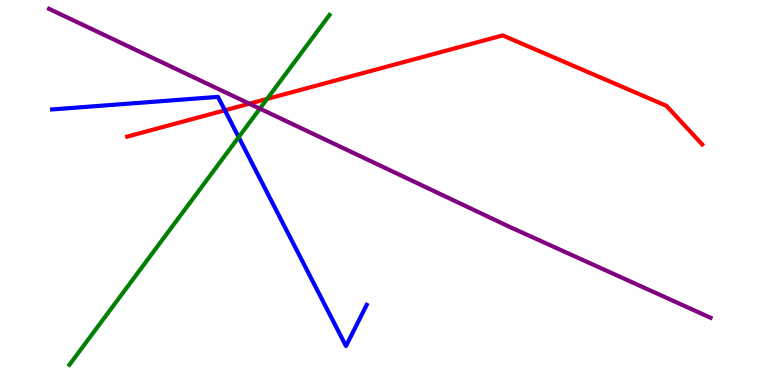[{'lines': ['blue', 'red'], 'intersections': [{'x': 2.9, 'y': 7.14}]}, {'lines': ['green', 'red'], 'intersections': [{'x': 3.45, 'y': 7.43}]}, {'lines': ['purple', 'red'], 'intersections': [{'x': 3.22, 'y': 7.31}]}, {'lines': ['blue', 'green'], 'intersections': [{'x': 3.08, 'y': 6.44}]}, {'lines': ['blue', 'purple'], 'intersections': []}, {'lines': ['green', 'purple'], 'intersections': [{'x': 3.35, 'y': 7.18}]}]